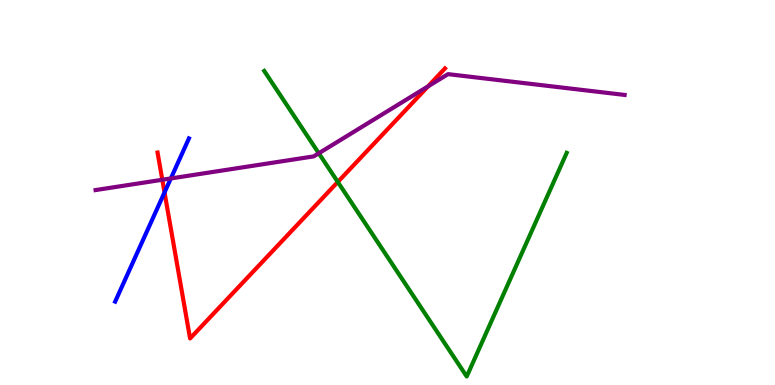[{'lines': ['blue', 'red'], 'intersections': [{'x': 2.12, 'y': 5.0}]}, {'lines': ['green', 'red'], 'intersections': [{'x': 4.36, 'y': 5.27}]}, {'lines': ['purple', 'red'], 'intersections': [{'x': 2.09, 'y': 5.33}, {'x': 5.52, 'y': 7.76}]}, {'lines': ['blue', 'green'], 'intersections': []}, {'lines': ['blue', 'purple'], 'intersections': [{'x': 2.2, 'y': 5.36}]}, {'lines': ['green', 'purple'], 'intersections': [{'x': 4.11, 'y': 6.02}]}]